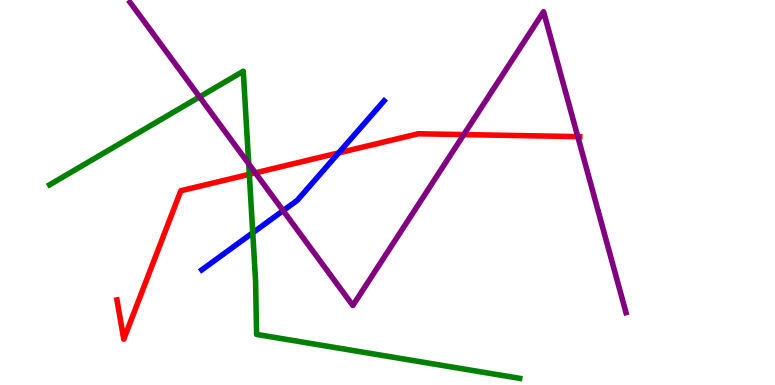[{'lines': ['blue', 'red'], 'intersections': [{'x': 4.37, 'y': 6.03}]}, {'lines': ['green', 'red'], 'intersections': [{'x': 3.22, 'y': 5.47}]}, {'lines': ['purple', 'red'], 'intersections': [{'x': 3.3, 'y': 5.51}, {'x': 5.98, 'y': 6.5}, {'x': 7.46, 'y': 6.45}]}, {'lines': ['blue', 'green'], 'intersections': [{'x': 3.26, 'y': 3.95}]}, {'lines': ['blue', 'purple'], 'intersections': [{'x': 3.65, 'y': 4.53}]}, {'lines': ['green', 'purple'], 'intersections': [{'x': 2.57, 'y': 7.48}, {'x': 3.21, 'y': 5.75}]}]